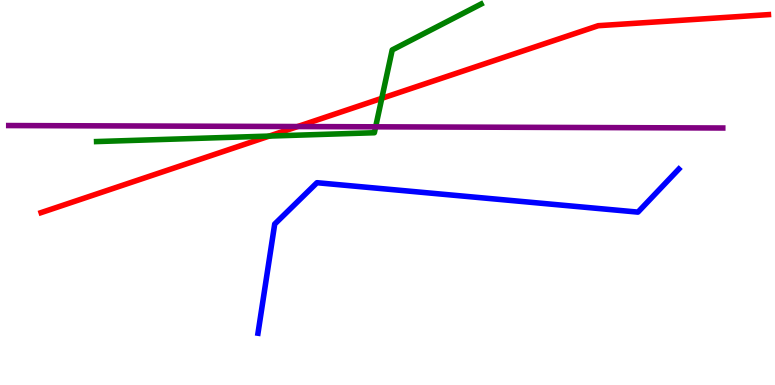[{'lines': ['blue', 'red'], 'intersections': []}, {'lines': ['green', 'red'], 'intersections': [{'x': 3.47, 'y': 6.47}, {'x': 4.93, 'y': 7.45}]}, {'lines': ['purple', 'red'], 'intersections': [{'x': 3.84, 'y': 6.71}]}, {'lines': ['blue', 'green'], 'intersections': []}, {'lines': ['blue', 'purple'], 'intersections': []}, {'lines': ['green', 'purple'], 'intersections': [{'x': 4.85, 'y': 6.71}]}]